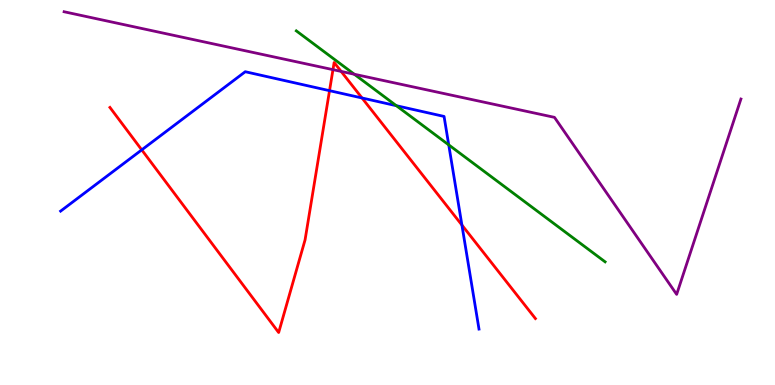[{'lines': ['blue', 'red'], 'intersections': [{'x': 1.83, 'y': 6.11}, {'x': 4.25, 'y': 7.64}, {'x': 4.67, 'y': 7.46}, {'x': 5.96, 'y': 4.15}]}, {'lines': ['green', 'red'], 'intersections': []}, {'lines': ['purple', 'red'], 'intersections': [{'x': 4.3, 'y': 8.19}, {'x': 4.4, 'y': 8.15}]}, {'lines': ['blue', 'green'], 'intersections': [{'x': 5.11, 'y': 7.25}, {'x': 5.79, 'y': 6.24}]}, {'lines': ['blue', 'purple'], 'intersections': []}, {'lines': ['green', 'purple'], 'intersections': [{'x': 4.57, 'y': 8.07}]}]